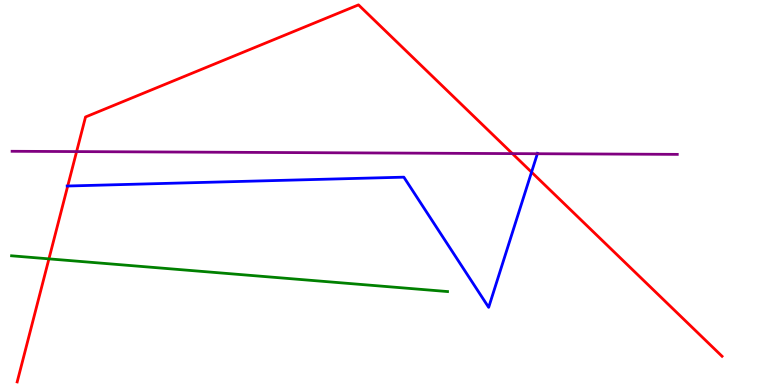[{'lines': ['blue', 'red'], 'intersections': [{'x': 0.874, 'y': 5.17}, {'x': 6.86, 'y': 5.53}]}, {'lines': ['green', 'red'], 'intersections': [{'x': 0.631, 'y': 3.28}]}, {'lines': ['purple', 'red'], 'intersections': [{'x': 0.988, 'y': 6.06}, {'x': 6.61, 'y': 6.01}]}, {'lines': ['blue', 'green'], 'intersections': []}, {'lines': ['blue', 'purple'], 'intersections': [{'x': 6.93, 'y': 6.01}]}, {'lines': ['green', 'purple'], 'intersections': []}]